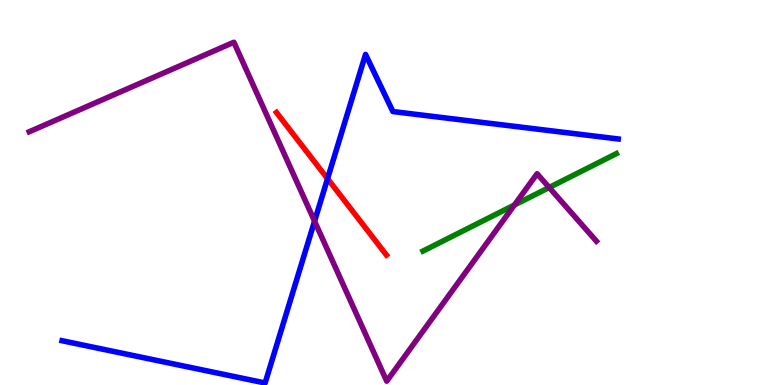[{'lines': ['blue', 'red'], 'intersections': [{'x': 4.23, 'y': 5.36}]}, {'lines': ['green', 'red'], 'intersections': []}, {'lines': ['purple', 'red'], 'intersections': []}, {'lines': ['blue', 'green'], 'intersections': []}, {'lines': ['blue', 'purple'], 'intersections': [{'x': 4.06, 'y': 4.26}]}, {'lines': ['green', 'purple'], 'intersections': [{'x': 6.64, 'y': 4.68}, {'x': 7.09, 'y': 5.13}]}]